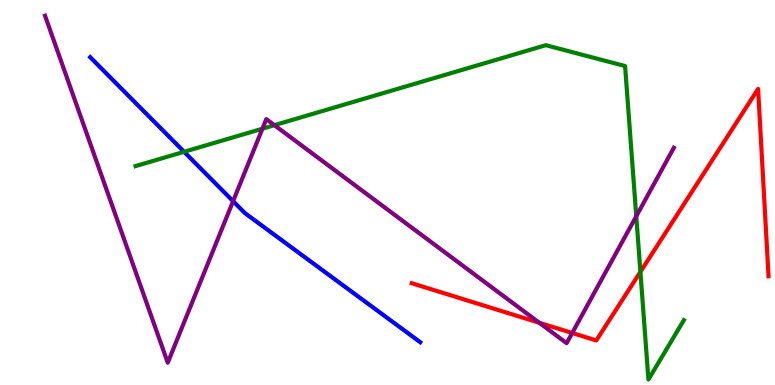[{'lines': ['blue', 'red'], 'intersections': []}, {'lines': ['green', 'red'], 'intersections': [{'x': 8.26, 'y': 2.94}]}, {'lines': ['purple', 'red'], 'intersections': [{'x': 6.96, 'y': 1.62}, {'x': 7.38, 'y': 1.35}]}, {'lines': ['blue', 'green'], 'intersections': [{'x': 2.38, 'y': 6.06}]}, {'lines': ['blue', 'purple'], 'intersections': [{'x': 3.01, 'y': 4.77}]}, {'lines': ['green', 'purple'], 'intersections': [{'x': 3.39, 'y': 6.66}, {'x': 3.54, 'y': 6.75}, {'x': 8.21, 'y': 4.38}]}]